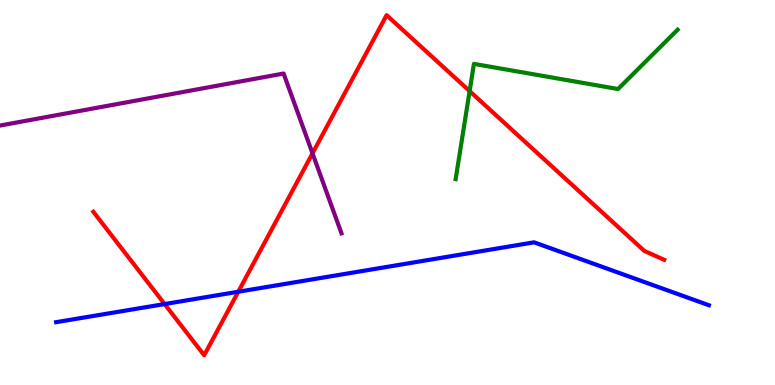[{'lines': ['blue', 'red'], 'intersections': [{'x': 2.12, 'y': 2.1}, {'x': 3.07, 'y': 2.42}]}, {'lines': ['green', 'red'], 'intersections': [{'x': 6.06, 'y': 7.63}]}, {'lines': ['purple', 'red'], 'intersections': [{'x': 4.03, 'y': 6.02}]}, {'lines': ['blue', 'green'], 'intersections': []}, {'lines': ['blue', 'purple'], 'intersections': []}, {'lines': ['green', 'purple'], 'intersections': []}]